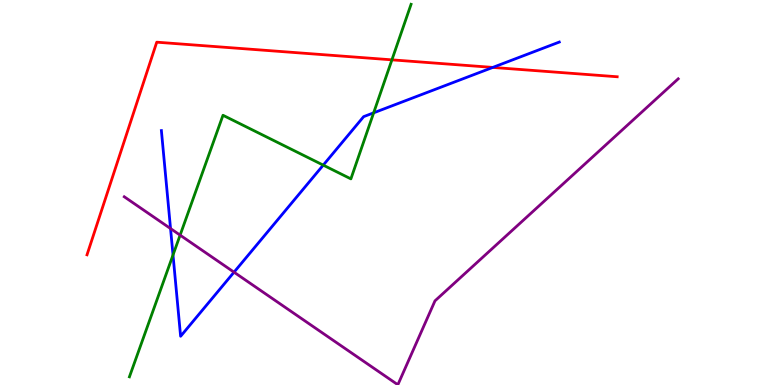[{'lines': ['blue', 'red'], 'intersections': [{'x': 6.36, 'y': 8.25}]}, {'lines': ['green', 'red'], 'intersections': [{'x': 5.06, 'y': 8.45}]}, {'lines': ['purple', 'red'], 'intersections': []}, {'lines': ['blue', 'green'], 'intersections': [{'x': 2.23, 'y': 3.38}, {'x': 4.17, 'y': 5.71}, {'x': 4.82, 'y': 7.07}]}, {'lines': ['blue', 'purple'], 'intersections': [{'x': 2.2, 'y': 4.06}, {'x': 3.02, 'y': 2.93}]}, {'lines': ['green', 'purple'], 'intersections': [{'x': 2.32, 'y': 3.89}]}]